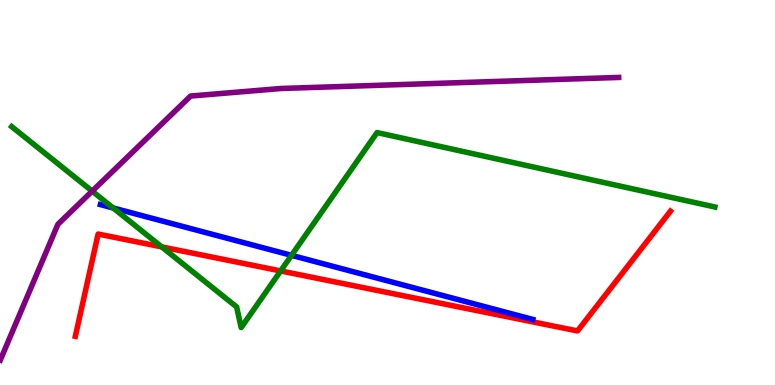[{'lines': ['blue', 'red'], 'intersections': []}, {'lines': ['green', 'red'], 'intersections': [{'x': 2.09, 'y': 3.59}, {'x': 3.62, 'y': 2.96}]}, {'lines': ['purple', 'red'], 'intersections': []}, {'lines': ['blue', 'green'], 'intersections': [{'x': 1.46, 'y': 4.6}, {'x': 3.76, 'y': 3.37}]}, {'lines': ['blue', 'purple'], 'intersections': []}, {'lines': ['green', 'purple'], 'intersections': [{'x': 1.19, 'y': 5.04}]}]